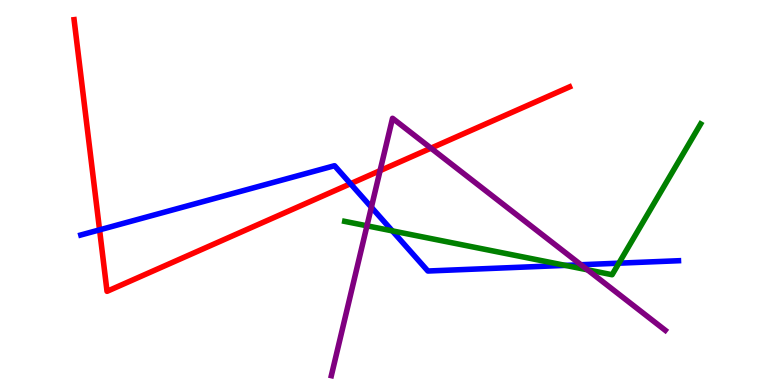[{'lines': ['blue', 'red'], 'intersections': [{'x': 1.28, 'y': 4.03}, {'x': 4.52, 'y': 5.23}]}, {'lines': ['green', 'red'], 'intersections': []}, {'lines': ['purple', 'red'], 'intersections': [{'x': 4.9, 'y': 5.57}, {'x': 5.56, 'y': 6.15}]}, {'lines': ['blue', 'green'], 'intersections': [{'x': 5.06, 'y': 4.0}, {'x': 7.29, 'y': 3.11}, {'x': 7.99, 'y': 3.16}]}, {'lines': ['blue', 'purple'], 'intersections': [{'x': 4.79, 'y': 4.62}, {'x': 7.5, 'y': 3.12}]}, {'lines': ['green', 'purple'], 'intersections': [{'x': 4.74, 'y': 4.13}, {'x': 7.58, 'y': 2.99}]}]